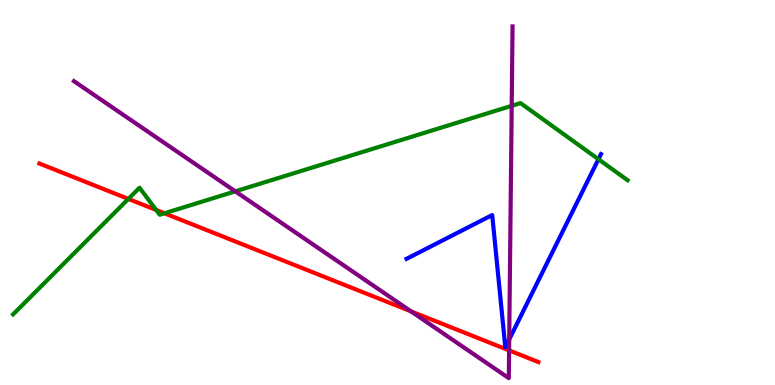[{'lines': ['blue', 'red'], 'intersections': []}, {'lines': ['green', 'red'], 'intersections': [{'x': 1.66, 'y': 4.83}, {'x': 2.02, 'y': 4.55}, {'x': 2.12, 'y': 4.46}]}, {'lines': ['purple', 'red'], 'intersections': [{'x': 5.3, 'y': 1.91}, {'x': 6.57, 'y': 0.899}]}, {'lines': ['blue', 'green'], 'intersections': [{'x': 7.72, 'y': 5.86}]}, {'lines': ['blue', 'purple'], 'intersections': [{'x': 6.57, 'y': 1.18}]}, {'lines': ['green', 'purple'], 'intersections': [{'x': 3.04, 'y': 5.03}, {'x': 6.6, 'y': 7.25}]}]